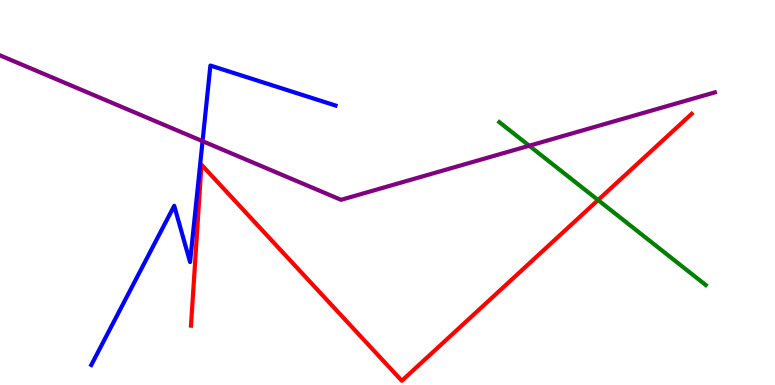[{'lines': ['blue', 'red'], 'intersections': []}, {'lines': ['green', 'red'], 'intersections': [{'x': 7.72, 'y': 4.8}]}, {'lines': ['purple', 'red'], 'intersections': []}, {'lines': ['blue', 'green'], 'intersections': []}, {'lines': ['blue', 'purple'], 'intersections': [{'x': 2.61, 'y': 6.33}]}, {'lines': ['green', 'purple'], 'intersections': [{'x': 6.83, 'y': 6.21}]}]